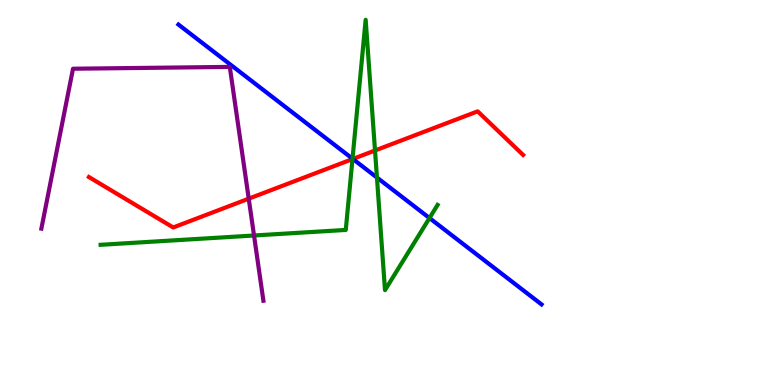[{'lines': ['blue', 'red'], 'intersections': [{'x': 4.55, 'y': 5.87}]}, {'lines': ['green', 'red'], 'intersections': [{'x': 4.55, 'y': 5.87}, {'x': 4.84, 'y': 6.09}]}, {'lines': ['purple', 'red'], 'intersections': [{'x': 3.21, 'y': 4.84}]}, {'lines': ['blue', 'green'], 'intersections': [{'x': 4.55, 'y': 5.88}, {'x': 4.86, 'y': 5.39}, {'x': 5.54, 'y': 4.34}]}, {'lines': ['blue', 'purple'], 'intersections': []}, {'lines': ['green', 'purple'], 'intersections': [{'x': 3.28, 'y': 3.88}]}]